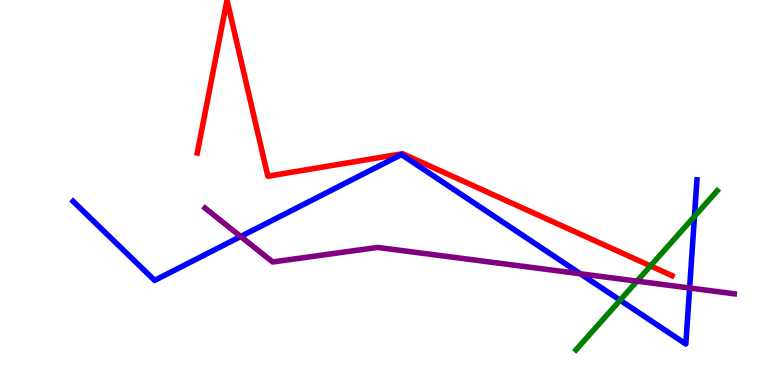[{'lines': ['blue', 'red'], 'intersections': []}, {'lines': ['green', 'red'], 'intersections': [{'x': 8.39, 'y': 3.09}]}, {'lines': ['purple', 'red'], 'intersections': []}, {'lines': ['blue', 'green'], 'intersections': [{'x': 8.0, 'y': 2.2}, {'x': 8.96, 'y': 4.38}]}, {'lines': ['blue', 'purple'], 'intersections': [{'x': 3.11, 'y': 3.86}, {'x': 7.49, 'y': 2.89}, {'x': 8.9, 'y': 2.52}]}, {'lines': ['green', 'purple'], 'intersections': [{'x': 8.22, 'y': 2.7}]}]